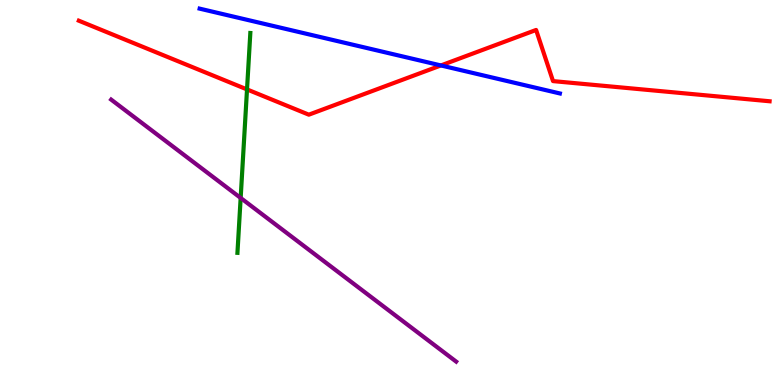[{'lines': ['blue', 'red'], 'intersections': [{'x': 5.69, 'y': 8.3}]}, {'lines': ['green', 'red'], 'intersections': [{'x': 3.19, 'y': 7.68}]}, {'lines': ['purple', 'red'], 'intersections': []}, {'lines': ['blue', 'green'], 'intersections': []}, {'lines': ['blue', 'purple'], 'intersections': []}, {'lines': ['green', 'purple'], 'intersections': [{'x': 3.11, 'y': 4.86}]}]